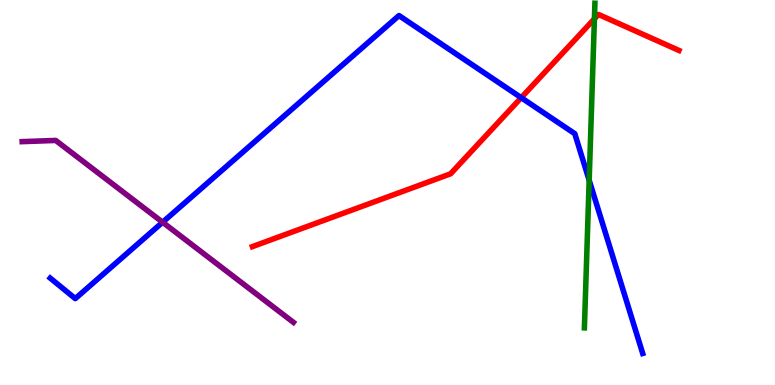[{'lines': ['blue', 'red'], 'intersections': [{'x': 6.73, 'y': 7.46}]}, {'lines': ['green', 'red'], 'intersections': [{'x': 7.67, 'y': 9.51}]}, {'lines': ['purple', 'red'], 'intersections': []}, {'lines': ['blue', 'green'], 'intersections': [{'x': 7.6, 'y': 5.32}]}, {'lines': ['blue', 'purple'], 'intersections': [{'x': 2.1, 'y': 4.23}]}, {'lines': ['green', 'purple'], 'intersections': []}]